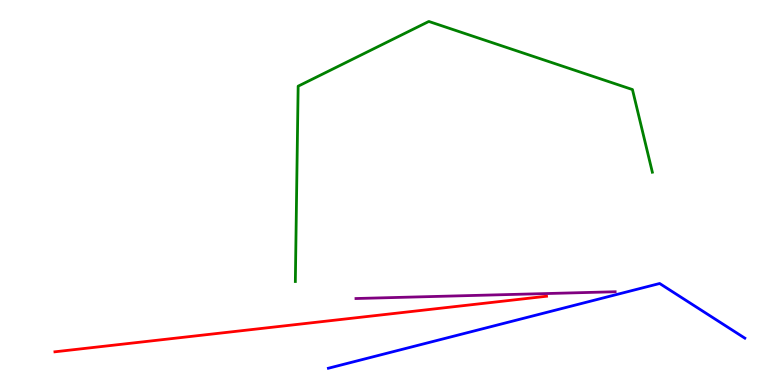[{'lines': ['blue', 'red'], 'intersections': []}, {'lines': ['green', 'red'], 'intersections': []}, {'lines': ['purple', 'red'], 'intersections': []}, {'lines': ['blue', 'green'], 'intersections': []}, {'lines': ['blue', 'purple'], 'intersections': []}, {'lines': ['green', 'purple'], 'intersections': []}]